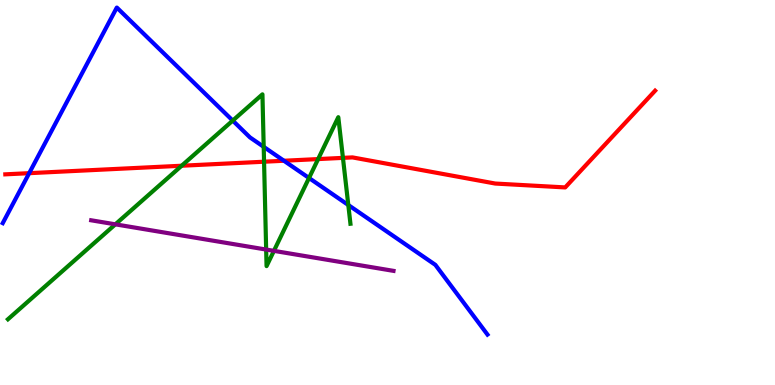[{'lines': ['blue', 'red'], 'intersections': [{'x': 0.377, 'y': 5.5}, {'x': 3.66, 'y': 5.82}]}, {'lines': ['green', 'red'], 'intersections': [{'x': 2.34, 'y': 5.7}, {'x': 3.41, 'y': 5.8}, {'x': 4.1, 'y': 5.87}, {'x': 4.43, 'y': 5.9}]}, {'lines': ['purple', 'red'], 'intersections': []}, {'lines': ['blue', 'green'], 'intersections': [{'x': 3.0, 'y': 6.87}, {'x': 3.4, 'y': 6.19}, {'x': 3.99, 'y': 5.38}, {'x': 4.49, 'y': 4.68}]}, {'lines': ['blue', 'purple'], 'intersections': []}, {'lines': ['green', 'purple'], 'intersections': [{'x': 1.49, 'y': 4.17}, {'x': 3.43, 'y': 3.52}, {'x': 3.53, 'y': 3.48}]}]